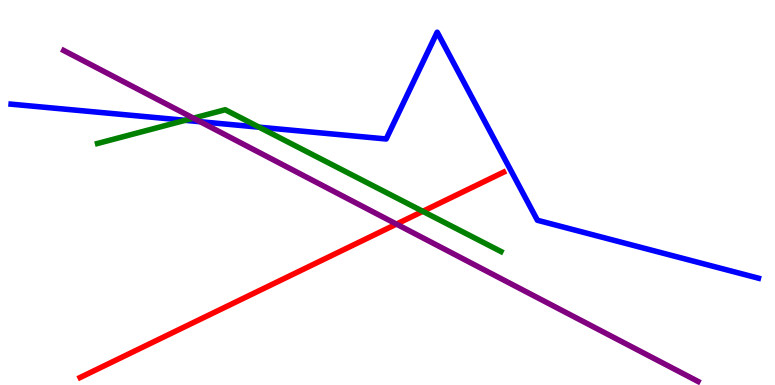[{'lines': ['blue', 'red'], 'intersections': []}, {'lines': ['green', 'red'], 'intersections': [{'x': 5.46, 'y': 4.51}]}, {'lines': ['purple', 'red'], 'intersections': [{'x': 5.12, 'y': 4.18}]}, {'lines': ['blue', 'green'], 'intersections': [{'x': 2.39, 'y': 6.87}, {'x': 3.34, 'y': 6.7}]}, {'lines': ['blue', 'purple'], 'intersections': [{'x': 2.58, 'y': 6.84}]}, {'lines': ['green', 'purple'], 'intersections': [{'x': 2.5, 'y': 6.93}]}]